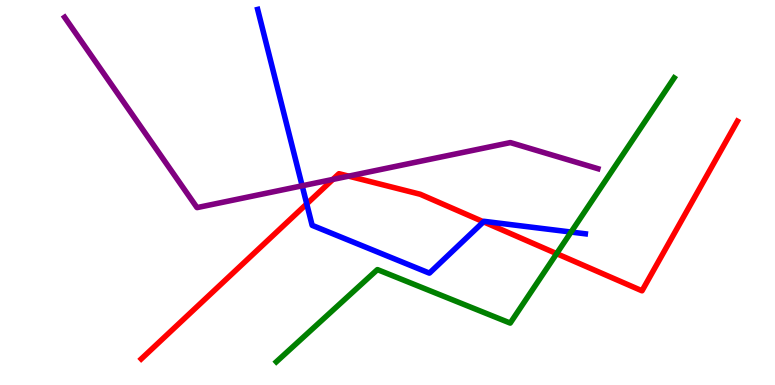[{'lines': ['blue', 'red'], 'intersections': [{'x': 3.96, 'y': 4.7}, {'x': 6.24, 'y': 4.24}]}, {'lines': ['green', 'red'], 'intersections': [{'x': 7.18, 'y': 3.41}]}, {'lines': ['purple', 'red'], 'intersections': [{'x': 4.29, 'y': 5.34}, {'x': 4.5, 'y': 5.42}]}, {'lines': ['blue', 'green'], 'intersections': [{'x': 7.37, 'y': 3.97}]}, {'lines': ['blue', 'purple'], 'intersections': [{'x': 3.9, 'y': 5.17}]}, {'lines': ['green', 'purple'], 'intersections': []}]